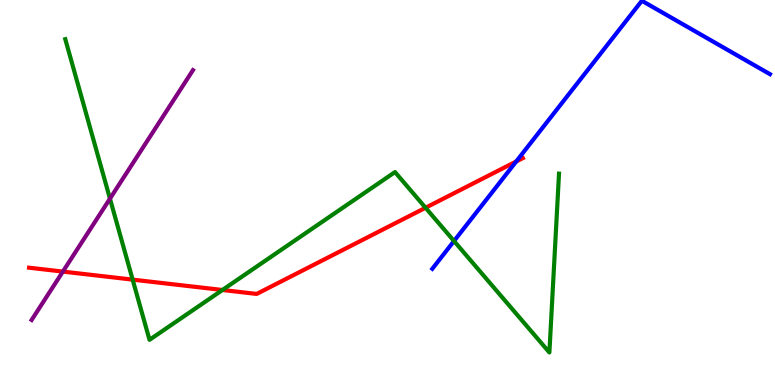[{'lines': ['blue', 'red'], 'intersections': [{'x': 6.66, 'y': 5.81}]}, {'lines': ['green', 'red'], 'intersections': [{'x': 1.71, 'y': 2.74}, {'x': 2.87, 'y': 2.47}, {'x': 5.49, 'y': 4.6}]}, {'lines': ['purple', 'red'], 'intersections': [{'x': 0.811, 'y': 2.95}]}, {'lines': ['blue', 'green'], 'intersections': [{'x': 5.86, 'y': 3.74}]}, {'lines': ['blue', 'purple'], 'intersections': []}, {'lines': ['green', 'purple'], 'intersections': [{'x': 1.42, 'y': 4.84}]}]